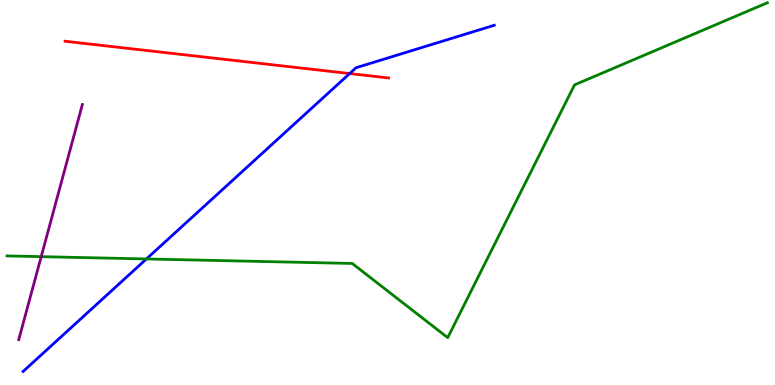[{'lines': ['blue', 'red'], 'intersections': [{'x': 4.51, 'y': 8.09}]}, {'lines': ['green', 'red'], 'intersections': []}, {'lines': ['purple', 'red'], 'intersections': []}, {'lines': ['blue', 'green'], 'intersections': [{'x': 1.89, 'y': 3.27}]}, {'lines': ['blue', 'purple'], 'intersections': []}, {'lines': ['green', 'purple'], 'intersections': [{'x': 0.532, 'y': 3.33}]}]